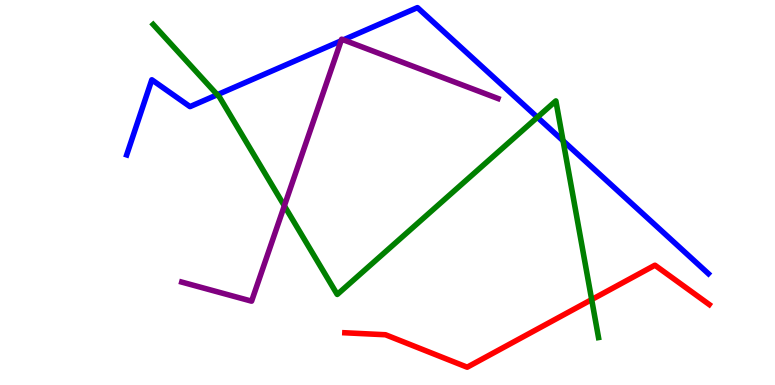[{'lines': ['blue', 'red'], 'intersections': []}, {'lines': ['green', 'red'], 'intersections': [{'x': 7.63, 'y': 2.22}]}, {'lines': ['purple', 'red'], 'intersections': []}, {'lines': ['blue', 'green'], 'intersections': [{'x': 2.8, 'y': 7.54}, {'x': 6.93, 'y': 6.95}, {'x': 7.27, 'y': 6.34}]}, {'lines': ['blue', 'purple'], 'intersections': [{'x': 4.4, 'y': 8.94}, {'x': 4.43, 'y': 8.96}]}, {'lines': ['green', 'purple'], 'intersections': [{'x': 3.67, 'y': 4.65}]}]